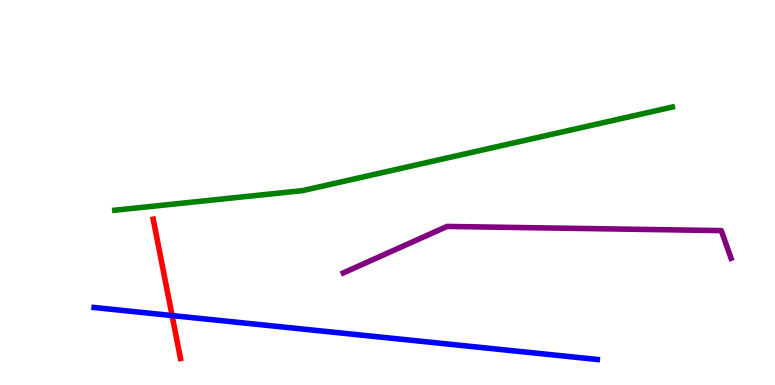[{'lines': ['blue', 'red'], 'intersections': [{'x': 2.22, 'y': 1.8}]}, {'lines': ['green', 'red'], 'intersections': []}, {'lines': ['purple', 'red'], 'intersections': []}, {'lines': ['blue', 'green'], 'intersections': []}, {'lines': ['blue', 'purple'], 'intersections': []}, {'lines': ['green', 'purple'], 'intersections': []}]